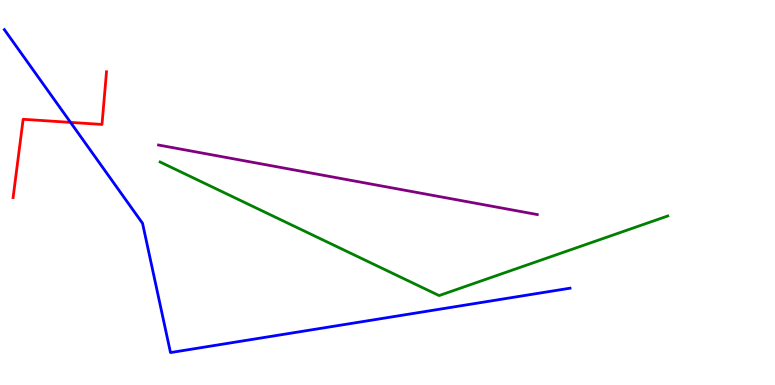[{'lines': ['blue', 'red'], 'intersections': [{'x': 0.91, 'y': 6.82}]}, {'lines': ['green', 'red'], 'intersections': []}, {'lines': ['purple', 'red'], 'intersections': []}, {'lines': ['blue', 'green'], 'intersections': []}, {'lines': ['blue', 'purple'], 'intersections': []}, {'lines': ['green', 'purple'], 'intersections': []}]